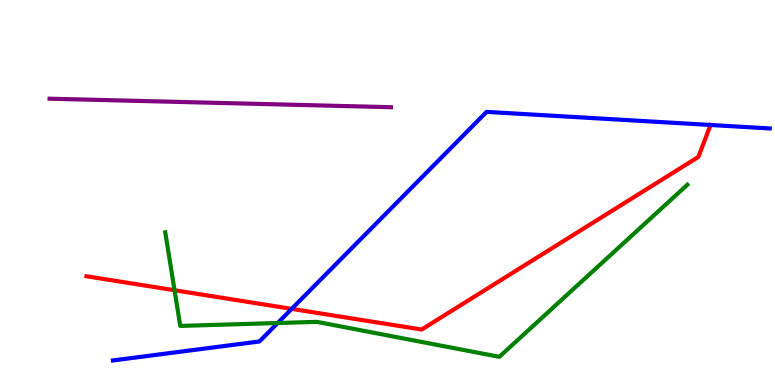[{'lines': ['blue', 'red'], 'intersections': [{'x': 3.76, 'y': 1.98}]}, {'lines': ['green', 'red'], 'intersections': [{'x': 2.25, 'y': 2.46}]}, {'lines': ['purple', 'red'], 'intersections': []}, {'lines': ['blue', 'green'], 'intersections': [{'x': 3.58, 'y': 1.61}]}, {'lines': ['blue', 'purple'], 'intersections': []}, {'lines': ['green', 'purple'], 'intersections': []}]